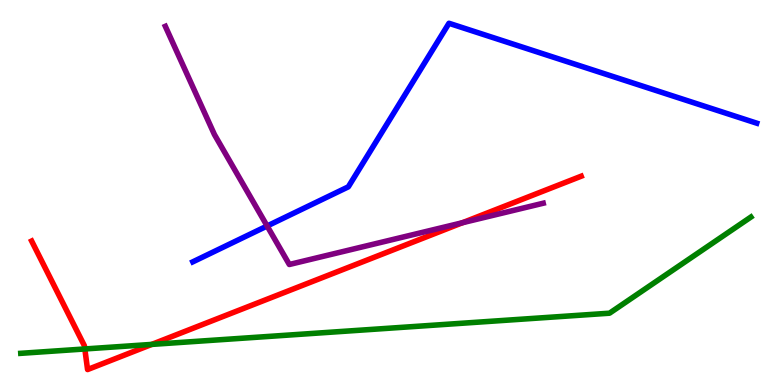[{'lines': ['blue', 'red'], 'intersections': []}, {'lines': ['green', 'red'], 'intersections': [{'x': 1.09, 'y': 0.936}, {'x': 1.96, 'y': 1.05}]}, {'lines': ['purple', 'red'], 'intersections': [{'x': 5.97, 'y': 4.21}]}, {'lines': ['blue', 'green'], 'intersections': []}, {'lines': ['blue', 'purple'], 'intersections': [{'x': 3.45, 'y': 4.13}]}, {'lines': ['green', 'purple'], 'intersections': []}]